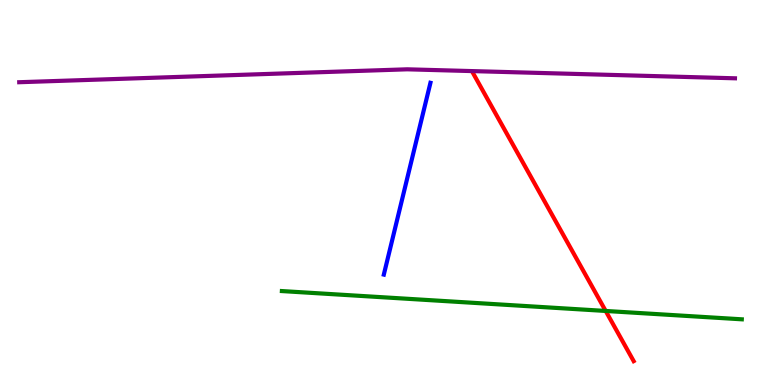[{'lines': ['blue', 'red'], 'intersections': []}, {'lines': ['green', 'red'], 'intersections': [{'x': 7.82, 'y': 1.92}]}, {'lines': ['purple', 'red'], 'intersections': []}, {'lines': ['blue', 'green'], 'intersections': []}, {'lines': ['blue', 'purple'], 'intersections': []}, {'lines': ['green', 'purple'], 'intersections': []}]